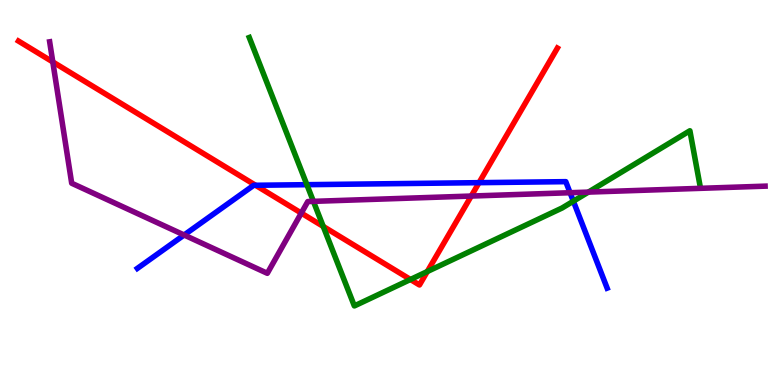[{'lines': ['blue', 'red'], 'intersections': [{'x': 3.3, 'y': 5.19}, {'x': 6.18, 'y': 5.26}]}, {'lines': ['green', 'red'], 'intersections': [{'x': 4.17, 'y': 4.12}, {'x': 5.3, 'y': 2.74}, {'x': 5.51, 'y': 2.95}]}, {'lines': ['purple', 'red'], 'intersections': [{'x': 0.681, 'y': 8.39}, {'x': 3.89, 'y': 4.47}, {'x': 6.08, 'y': 4.91}]}, {'lines': ['blue', 'green'], 'intersections': [{'x': 3.96, 'y': 5.2}, {'x': 7.4, 'y': 4.77}]}, {'lines': ['blue', 'purple'], 'intersections': [{'x': 2.38, 'y': 3.9}, {'x': 7.36, 'y': 4.99}]}, {'lines': ['green', 'purple'], 'intersections': [{'x': 4.04, 'y': 4.77}, {'x': 7.59, 'y': 5.01}]}]